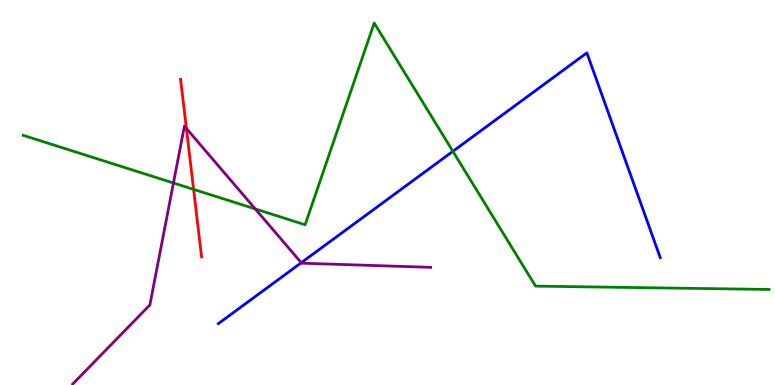[{'lines': ['blue', 'red'], 'intersections': []}, {'lines': ['green', 'red'], 'intersections': [{'x': 2.5, 'y': 5.08}]}, {'lines': ['purple', 'red'], 'intersections': [{'x': 2.41, 'y': 6.66}]}, {'lines': ['blue', 'green'], 'intersections': [{'x': 5.84, 'y': 6.07}]}, {'lines': ['blue', 'purple'], 'intersections': [{'x': 3.89, 'y': 3.18}]}, {'lines': ['green', 'purple'], 'intersections': [{'x': 2.24, 'y': 5.25}, {'x': 3.29, 'y': 4.57}]}]